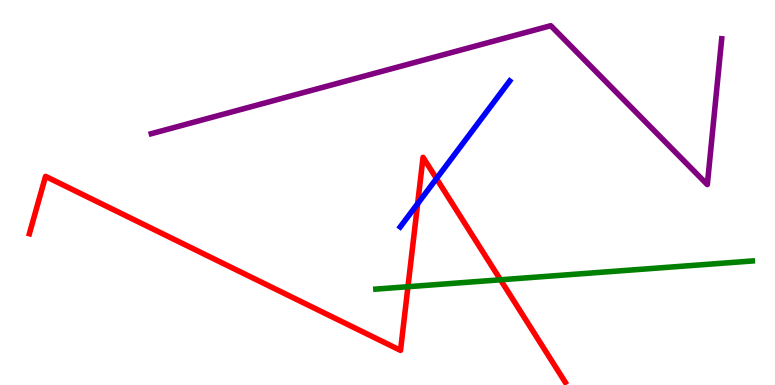[{'lines': ['blue', 'red'], 'intersections': [{'x': 5.39, 'y': 4.71}, {'x': 5.63, 'y': 5.36}]}, {'lines': ['green', 'red'], 'intersections': [{'x': 5.26, 'y': 2.55}, {'x': 6.46, 'y': 2.73}]}, {'lines': ['purple', 'red'], 'intersections': []}, {'lines': ['blue', 'green'], 'intersections': []}, {'lines': ['blue', 'purple'], 'intersections': []}, {'lines': ['green', 'purple'], 'intersections': []}]